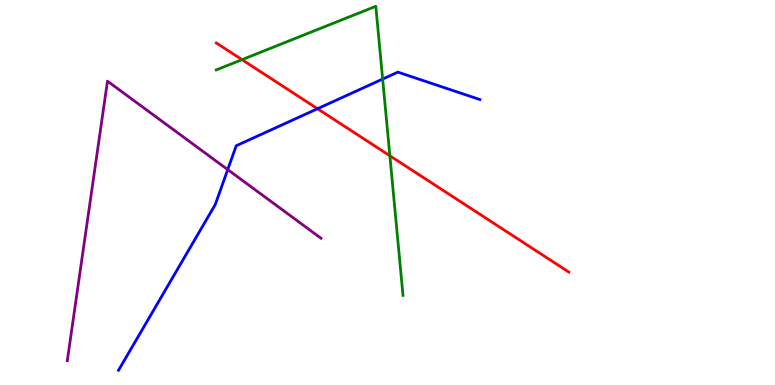[{'lines': ['blue', 'red'], 'intersections': [{'x': 4.1, 'y': 7.18}]}, {'lines': ['green', 'red'], 'intersections': [{'x': 3.12, 'y': 8.45}, {'x': 5.03, 'y': 5.95}]}, {'lines': ['purple', 'red'], 'intersections': []}, {'lines': ['blue', 'green'], 'intersections': [{'x': 4.94, 'y': 7.95}]}, {'lines': ['blue', 'purple'], 'intersections': [{'x': 2.94, 'y': 5.59}]}, {'lines': ['green', 'purple'], 'intersections': []}]